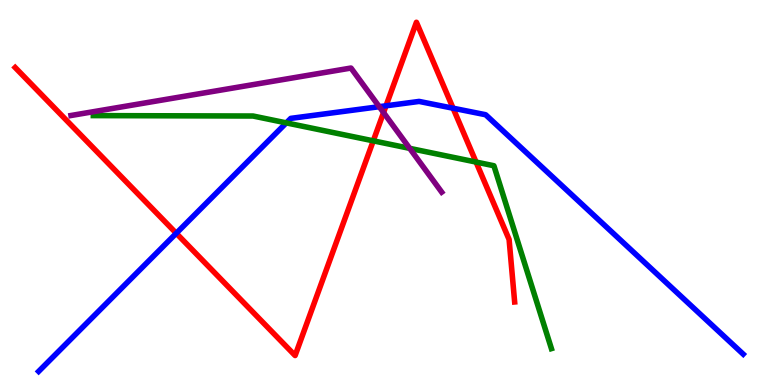[{'lines': ['blue', 'red'], 'intersections': [{'x': 2.27, 'y': 3.94}, {'x': 4.98, 'y': 7.25}, {'x': 5.85, 'y': 7.19}]}, {'lines': ['green', 'red'], 'intersections': [{'x': 4.82, 'y': 6.34}, {'x': 6.14, 'y': 5.79}]}, {'lines': ['purple', 'red'], 'intersections': [{'x': 4.95, 'y': 7.08}]}, {'lines': ['blue', 'green'], 'intersections': [{'x': 3.69, 'y': 6.81}]}, {'lines': ['blue', 'purple'], 'intersections': [{'x': 4.89, 'y': 7.23}]}, {'lines': ['green', 'purple'], 'intersections': [{'x': 5.29, 'y': 6.15}]}]